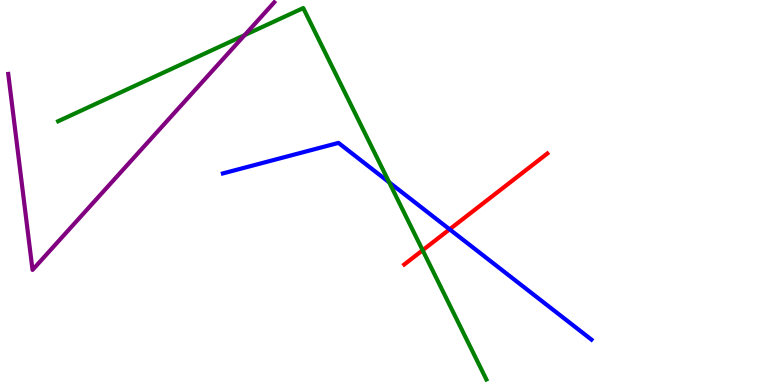[{'lines': ['blue', 'red'], 'intersections': [{'x': 5.8, 'y': 4.04}]}, {'lines': ['green', 'red'], 'intersections': [{'x': 5.45, 'y': 3.5}]}, {'lines': ['purple', 'red'], 'intersections': []}, {'lines': ['blue', 'green'], 'intersections': [{'x': 5.02, 'y': 5.26}]}, {'lines': ['blue', 'purple'], 'intersections': []}, {'lines': ['green', 'purple'], 'intersections': [{'x': 3.16, 'y': 9.09}]}]